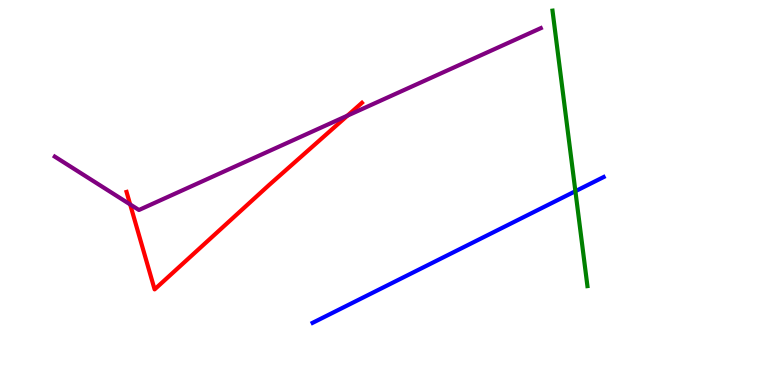[{'lines': ['blue', 'red'], 'intersections': []}, {'lines': ['green', 'red'], 'intersections': []}, {'lines': ['purple', 'red'], 'intersections': [{'x': 1.68, 'y': 4.69}, {'x': 4.48, 'y': 7.0}]}, {'lines': ['blue', 'green'], 'intersections': [{'x': 7.42, 'y': 5.03}]}, {'lines': ['blue', 'purple'], 'intersections': []}, {'lines': ['green', 'purple'], 'intersections': []}]